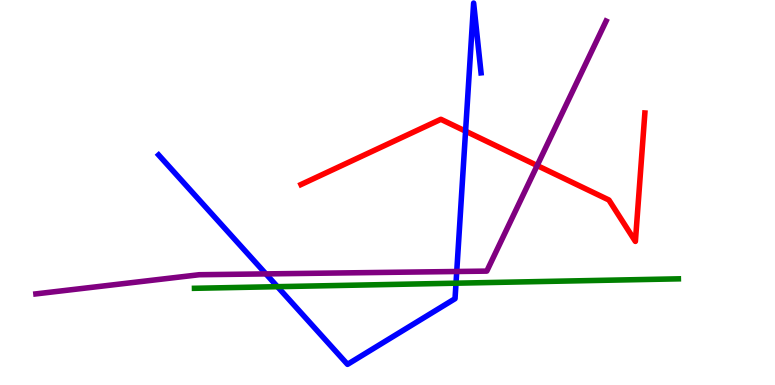[{'lines': ['blue', 'red'], 'intersections': [{'x': 6.01, 'y': 6.59}]}, {'lines': ['green', 'red'], 'intersections': []}, {'lines': ['purple', 'red'], 'intersections': [{'x': 6.93, 'y': 5.7}]}, {'lines': ['blue', 'green'], 'intersections': [{'x': 3.58, 'y': 2.55}, {'x': 5.88, 'y': 2.64}]}, {'lines': ['blue', 'purple'], 'intersections': [{'x': 3.43, 'y': 2.89}, {'x': 5.89, 'y': 2.95}]}, {'lines': ['green', 'purple'], 'intersections': []}]